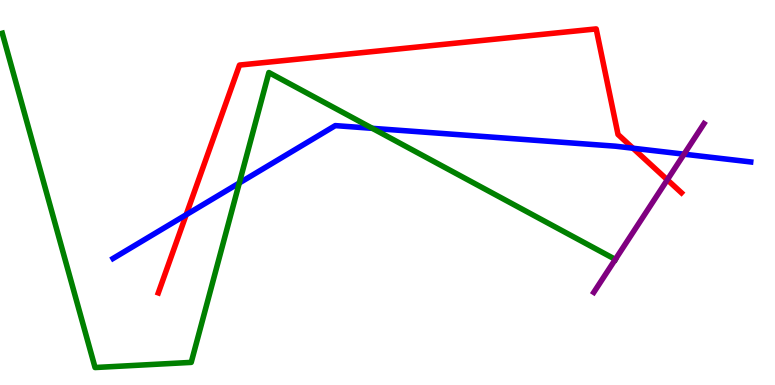[{'lines': ['blue', 'red'], 'intersections': [{'x': 2.4, 'y': 4.42}, {'x': 8.17, 'y': 6.15}]}, {'lines': ['green', 'red'], 'intersections': []}, {'lines': ['purple', 'red'], 'intersections': [{'x': 8.61, 'y': 5.33}]}, {'lines': ['blue', 'green'], 'intersections': [{'x': 3.09, 'y': 5.25}, {'x': 4.8, 'y': 6.67}]}, {'lines': ['blue', 'purple'], 'intersections': [{'x': 8.83, 'y': 6.0}]}, {'lines': ['green', 'purple'], 'intersections': [{'x': 7.94, 'y': 3.26}]}]